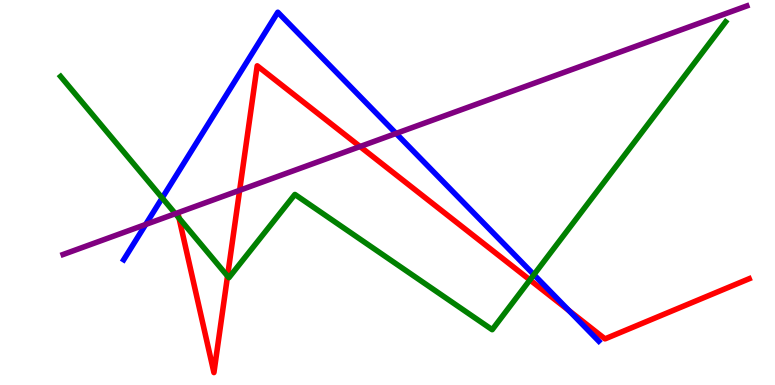[{'lines': ['blue', 'red'], 'intersections': [{'x': 7.34, 'y': 1.93}]}, {'lines': ['green', 'red'], 'intersections': [{'x': 2.31, 'y': 4.34}, {'x': 2.94, 'y': 2.83}, {'x': 6.84, 'y': 2.73}]}, {'lines': ['purple', 'red'], 'intersections': [{'x': 3.09, 'y': 5.06}, {'x': 4.65, 'y': 6.19}]}, {'lines': ['blue', 'green'], 'intersections': [{'x': 2.09, 'y': 4.86}, {'x': 6.89, 'y': 2.87}]}, {'lines': ['blue', 'purple'], 'intersections': [{'x': 1.88, 'y': 4.17}, {'x': 5.11, 'y': 6.53}]}, {'lines': ['green', 'purple'], 'intersections': [{'x': 2.26, 'y': 4.45}]}]